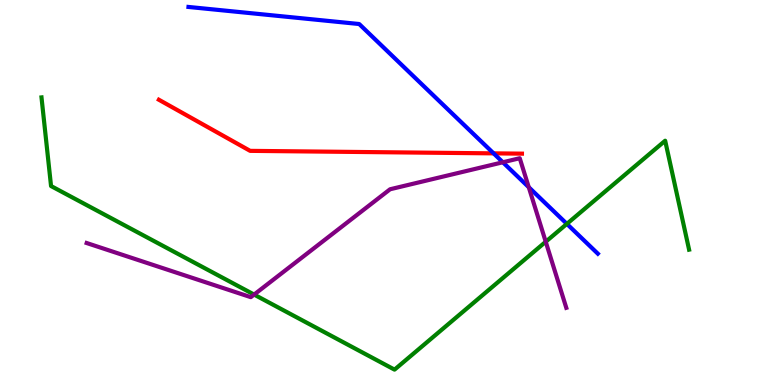[{'lines': ['blue', 'red'], 'intersections': [{'x': 6.37, 'y': 6.02}]}, {'lines': ['green', 'red'], 'intersections': []}, {'lines': ['purple', 'red'], 'intersections': []}, {'lines': ['blue', 'green'], 'intersections': [{'x': 7.31, 'y': 4.19}]}, {'lines': ['blue', 'purple'], 'intersections': [{'x': 6.49, 'y': 5.79}, {'x': 6.82, 'y': 5.14}]}, {'lines': ['green', 'purple'], 'intersections': [{'x': 3.28, 'y': 2.35}, {'x': 7.04, 'y': 3.72}]}]